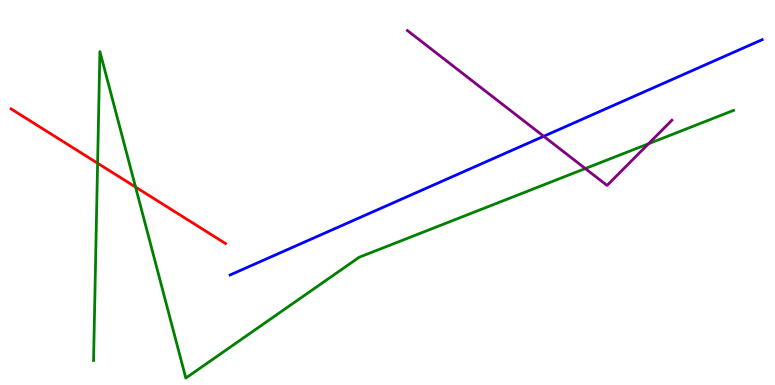[{'lines': ['blue', 'red'], 'intersections': []}, {'lines': ['green', 'red'], 'intersections': [{'x': 1.26, 'y': 5.76}, {'x': 1.75, 'y': 5.14}]}, {'lines': ['purple', 'red'], 'intersections': []}, {'lines': ['blue', 'green'], 'intersections': []}, {'lines': ['blue', 'purple'], 'intersections': [{'x': 7.02, 'y': 6.46}]}, {'lines': ['green', 'purple'], 'intersections': [{'x': 7.55, 'y': 5.62}, {'x': 8.37, 'y': 6.27}]}]